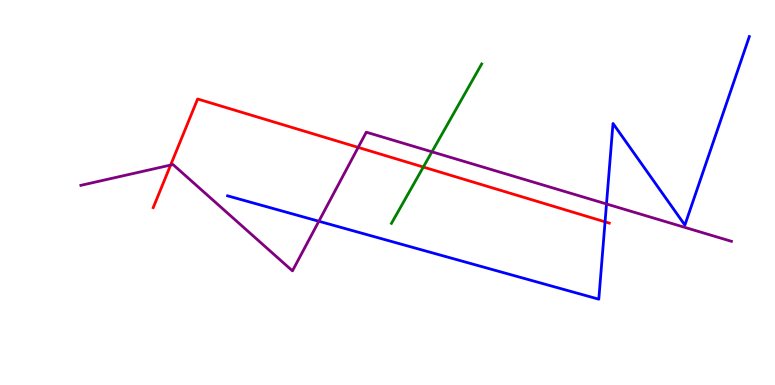[{'lines': ['blue', 'red'], 'intersections': [{'x': 7.81, 'y': 4.24}]}, {'lines': ['green', 'red'], 'intersections': [{'x': 5.46, 'y': 5.66}]}, {'lines': ['purple', 'red'], 'intersections': [{'x': 2.2, 'y': 5.71}, {'x': 4.62, 'y': 6.17}]}, {'lines': ['blue', 'green'], 'intersections': []}, {'lines': ['blue', 'purple'], 'intersections': [{'x': 4.11, 'y': 4.25}, {'x': 7.83, 'y': 4.7}]}, {'lines': ['green', 'purple'], 'intersections': [{'x': 5.57, 'y': 6.06}]}]